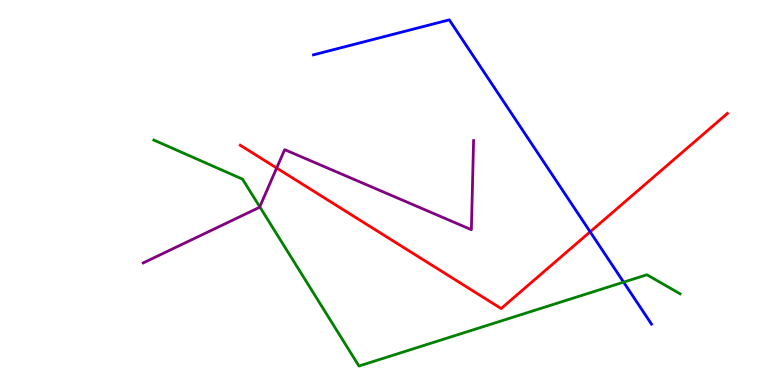[{'lines': ['blue', 'red'], 'intersections': [{'x': 7.61, 'y': 3.98}]}, {'lines': ['green', 'red'], 'intersections': []}, {'lines': ['purple', 'red'], 'intersections': [{'x': 3.57, 'y': 5.64}]}, {'lines': ['blue', 'green'], 'intersections': [{'x': 8.05, 'y': 2.67}]}, {'lines': ['blue', 'purple'], 'intersections': []}, {'lines': ['green', 'purple'], 'intersections': [{'x': 3.35, 'y': 4.63}]}]